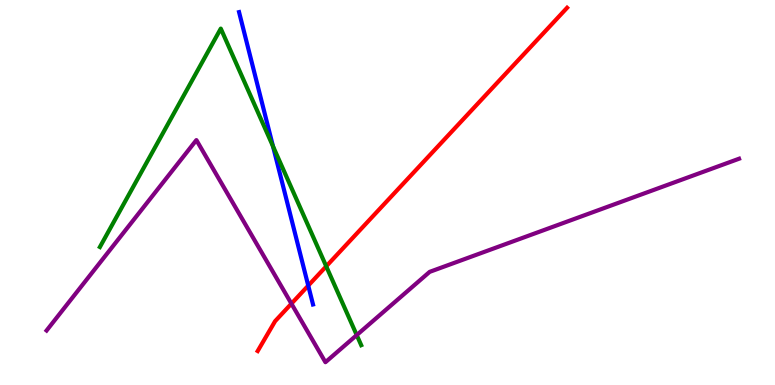[{'lines': ['blue', 'red'], 'intersections': [{'x': 3.98, 'y': 2.58}]}, {'lines': ['green', 'red'], 'intersections': [{'x': 4.21, 'y': 3.08}]}, {'lines': ['purple', 'red'], 'intersections': [{'x': 3.76, 'y': 2.11}]}, {'lines': ['blue', 'green'], 'intersections': [{'x': 3.52, 'y': 6.2}]}, {'lines': ['blue', 'purple'], 'intersections': []}, {'lines': ['green', 'purple'], 'intersections': [{'x': 4.6, 'y': 1.3}]}]